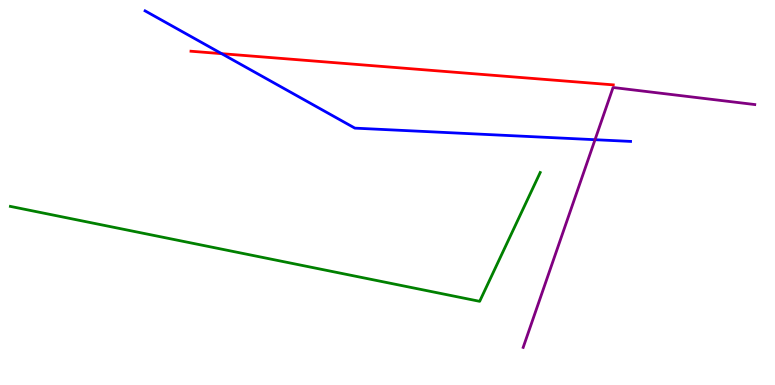[{'lines': ['blue', 'red'], 'intersections': [{'x': 2.86, 'y': 8.61}]}, {'lines': ['green', 'red'], 'intersections': []}, {'lines': ['purple', 'red'], 'intersections': []}, {'lines': ['blue', 'green'], 'intersections': []}, {'lines': ['blue', 'purple'], 'intersections': [{'x': 7.68, 'y': 6.37}]}, {'lines': ['green', 'purple'], 'intersections': []}]